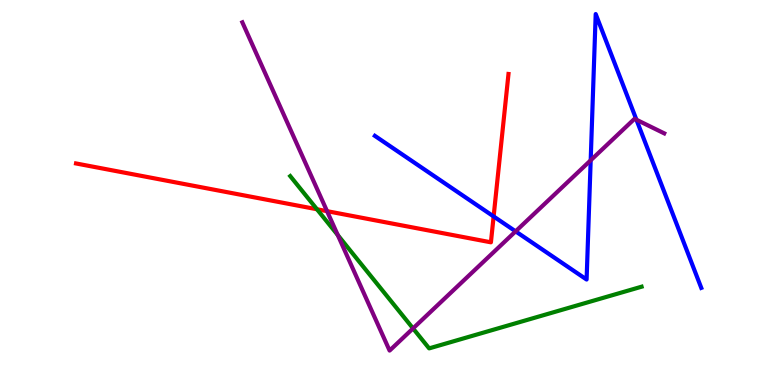[{'lines': ['blue', 'red'], 'intersections': [{'x': 6.37, 'y': 4.38}]}, {'lines': ['green', 'red'], 'intersections': [{'x': 4.09, 'y': 4.56}]}, {'lines': ['purple', 'red'], 'intersections': [{'x': 4.22, 'y': 4.52}]}, {'lines': ['blue', 'green'], 'intersections': []}, {'lines': ['blue', 'purple'], 'intersections': [{'x': 6.65, 'y': 3.99}, {'x': 7.62, 'y': 5.84}, {'x': 8.21, 'y': 6.89}]}, {'lines': ['green', 'purple'], 'intersections': [{'x': 4.36, 'y': 3.89}, {'x': 5.33, 'y': 1.47}]}]